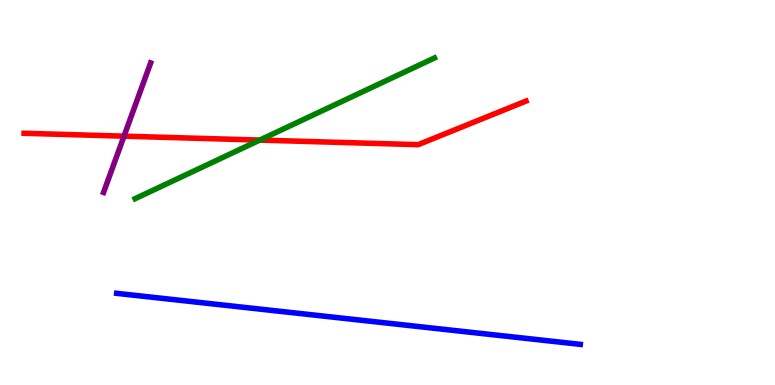[{'lines': ['blue', 'red'], 'intersections': []}, {'lines': ['green', 'red'], 'intersections': [{'x': 3.35, 'y': 6.36}]}, {'lines': ['purple', 'red'], 'intersections': [{'x': 1.6, 'y': 6.46}]}, {'lines': ['blue', 'green'], 'intersections': []}, {'lines': ['blue', 'purple'], 'intersections': []}, {'lines': ['green', 'purple'], 'intersections': []}]